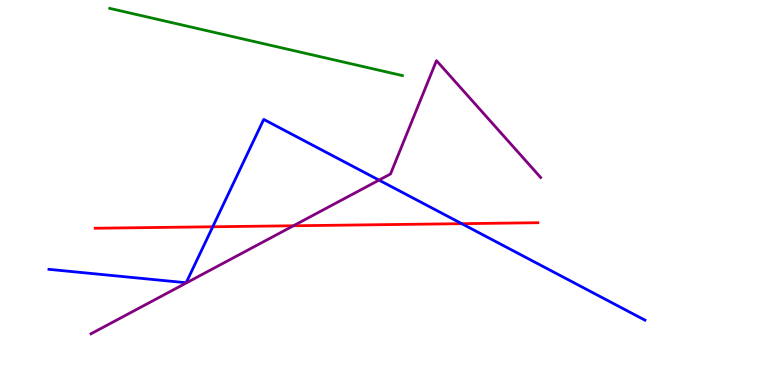[{'lines': ['blue', 'red'], 'intersections': [{'x': 2.75, 'y': 4.11}, {'x': 5.96, 'y': 4.19}]}, {'lines': ['green', 'red'], 'intersections': []}, {'lines': ['purple', 'red'], 'intersections': [{'x': 3.79, 'y': 4.14}]}, {'lines': ['blue', 'green'], 'intersections': []}, {'lines': ['blue', 'purple'], 'intersections': [{'x': 4.89, 'y': 5.32}]}, {'lines': ['green', 'purple'], 'intersections': []}]